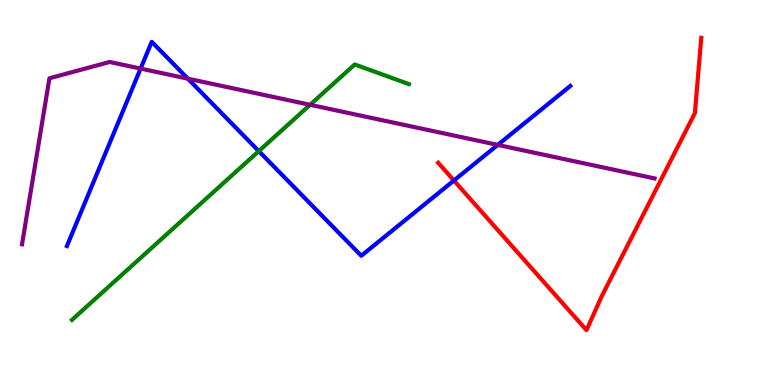[{'lines': ['blue', 'red'], 'intersections': [{'x': 5.86, 'y': 5.31}]}, {'lines': ['green', 'red'], 'intersections': []}, {'lines': ['purple', 'red'], 'intersections': []}, {'lines': ['blue', 'green'], 'intersections': [{'x': 3.34, 'y': 6.07}]}, {'lines': ['blue', 'purple'], 'intersections': [{'x': 1.81, 'y': 8.22}, {'x': 2.42, 'y': 7.96}, {'x': 6.42, 'y': 6.24}]}, {'lines': ['green', 'purple'], 'intersections': [{'x': 4.0, 'y': 7.28}]}]